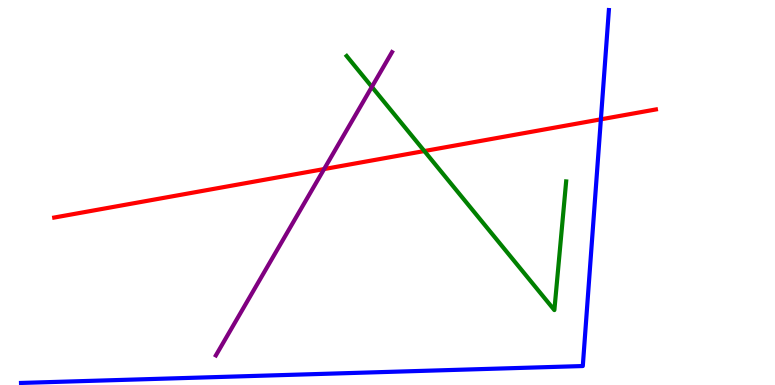[{'lines': ['blue', 'red'], 'intersections': [{'x': 7.75, 'y': 6.9}]}, {'lines': ['green', 'red'], 'intersections': [{'x': 5.48, 'y': 6.08}]}, {'lines': ['purple', 'red'], 'intersections': [{'x': 4.18, 'y': 5.61}]}, {'lines': ['blue', 'green'], 'intersections': []}, {'lines': ['blue', 'purple'], 'intersections': []}, {'lines': ['green', 'purple'], 'intersections': [{'x': 4.8, 'y': 7.74}]}]